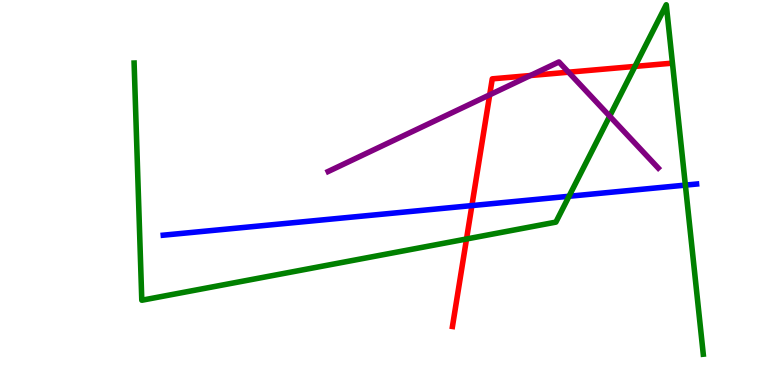[{'lines': ['blue', 'red'], 'intersections': [{'x': 6.09, 'y': 4.66}]}, {'lines': ['green', 'red'], 'intersections': [{'x': 6.02, 'y': 3.79}, {'x': 8.19, 'y': 8.28}]}, {'lines': ['purple', 'red'], 'intersections': [{'x': 6.32, 'y': 7.54}, {'x': 6.84, 'y': 8.04}, {'x': 7.34, 'y': 8.12}]}, {'lines': ['blue', 'green'], 'intersections': [{'x': 7.34, 'y': 4.9}, {'x': 8.84, 'y': 5.19}]}, {'lines': ['blue', 'purple'], 'intersections': []}, {'lines': ['green', 'purple'], 'intersections': [{'x': 7.87, 'y': 6.98}]}]